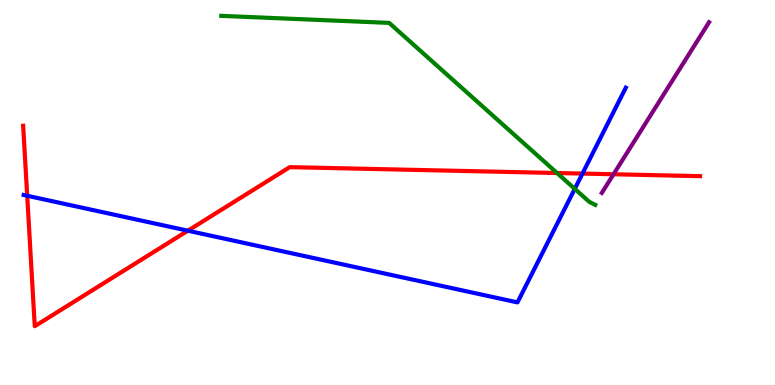[{'lines': ['blue', 'red'], 'intersections': [{'x': 0.351, 'y': 4.92}, {'x': 2.42, 'y': 4.01}, {'x': 7.52, 'y': 5.49}]}, {'lines': ['green', 'red'], 'intersections': [{'x': 7.19, 'y': 5.51}]}, {'lines': ['purple', 'red'], 'intersections': [{'x': 7.92, 'y': 5.47}]}, {'lines': ['blue', 'green'], 'intersections': [{'x': 7.42, 'y': 5.09}]}, {'lines': ['blue', 'purple'], 'intersections': []}, {'lines': ['green', 'purple'], 'intersections': []}]